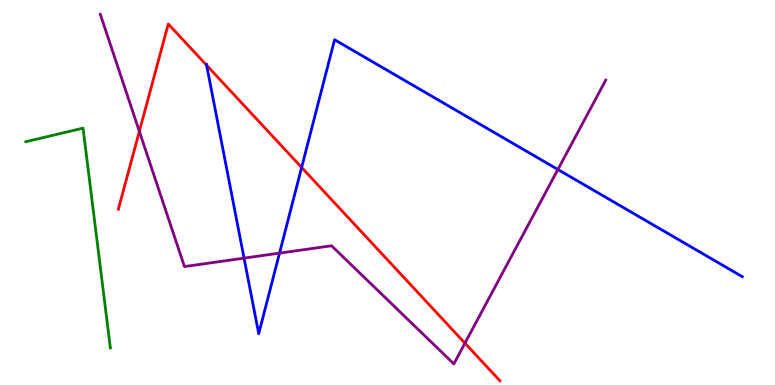[{'lines': ['blue', 'red'], 'intersections': [{'x': 2.67, 'y': 8.31}, {'x': 3.89, 'y': 5.65}]}, {'lines': ['green', 'red'], 'intersections': []}, {'lines': ['purple', 'red'], 'intersections': [{'x': 1.8, 'y': 6.59}, {'x': 6.0, 'y': 1.09}]}, {'lines': ['blue', 'green'], 'intersections': []}, {'lines': ['blue', 'purple'], 'intersections': [{'x': 3.15, 'y': 3.3}, {'x': 3.61, 'y': 3.43}, {'x': 7.2, 'y': 5.6}]}, {'lines': ['green', 'purple'], 'intersections': []}]